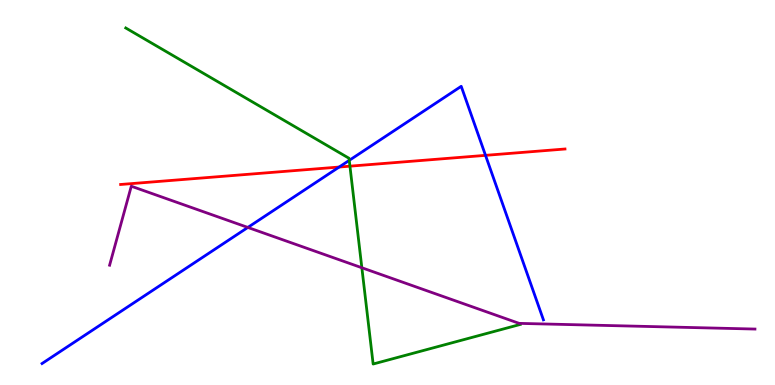[{'lines': ['blue', 'red'], 'intersections': [{'x': 4.38, 'y': 5.66}, {'x': 6.26, 'y': 5.96}]}, {'lines': ['green', 'red'], 'intersections': [{'x': 4.52, 'y': 5.68}]}, {'lines': ['purple', 'red'], 'intersections': []}, {'lines': ['blue', 'green'], 'intersections': [{'x': 4.51, 'y': 5.83}]}, {'lines': ['blue', 'purple'], 'intersections': [{'x': 3.2, 'y': 4.09}]}, {'lines': ['green', 'purple'], 'intersections': [{'x': 4.67, 'y': 3.05}]}]